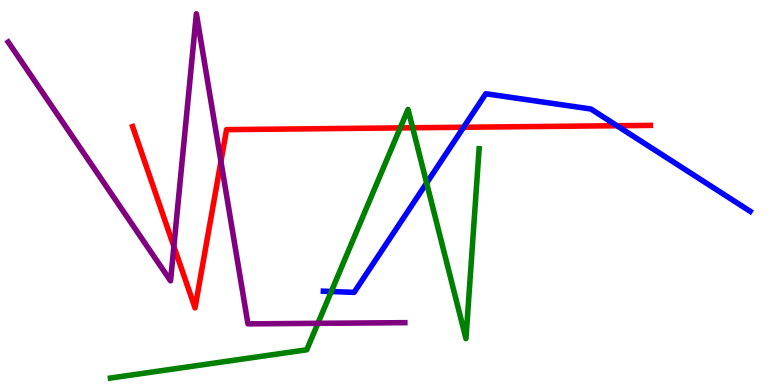[{'lines': ['blue', 'red'], 'intersections': [{'x': 5.98, 'y': 6.69}, {'x': 7.96, 'y': 6.73}]}, {'lines': ['green', 'red'], 'intersections': [{'x': 5.16, 'y': 6.68}, {'x': 5.32, 'y': 6.68}]}, {'lines': ['purple', 'red'], 'intersections': [{'x': 2.24, 'y': 3.6}, {'x': 2.85, 'y': 5.81}]}, {'lines': ['blue', 'green'], 'intersections': [{'x': 4.27, 'y': 2.43}, {'x': 5.5, 'y': 5.25}]}, {'lines': ['blue', 'purple'], 'intersections': []}, {'lines': ['green', 'purple'], 'intersections': [{'x': 4.1, 'y': 1.6}]}]